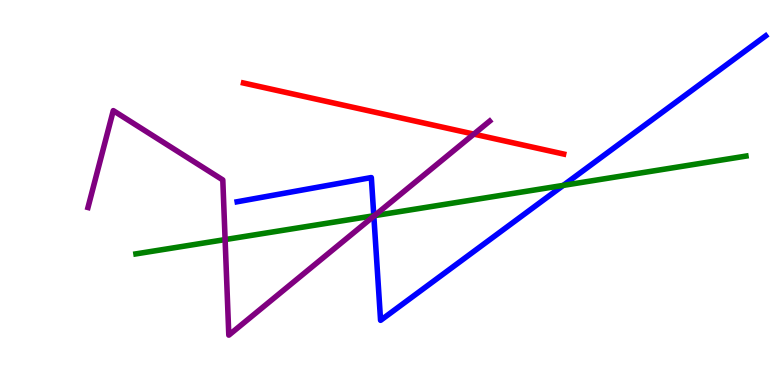[{'lines': ['blue', 'red'], 'intersections': []}, {'lines': ['green', 'red'], 'intersections': []}, {'lines': ['purple', 'red'], 'intersections': [{'x': 6.11, 'y': 6.52}]}, {'lines': ['blue', 'green'], 'intersections': [{'x': 4.82, 'y': 4.4}, {'x': 7.27, 'y': 5.18}]}, {'lines': ['blue', 'purple'], 'intersections': [{'x': 4.82, 'y': 4.39}]}, {'lines': ['green', 'purple'], 'intersections': [{'x': 2.9, 'y': 3.78}, {'x': 4.83, 'y': 4.4}]}]